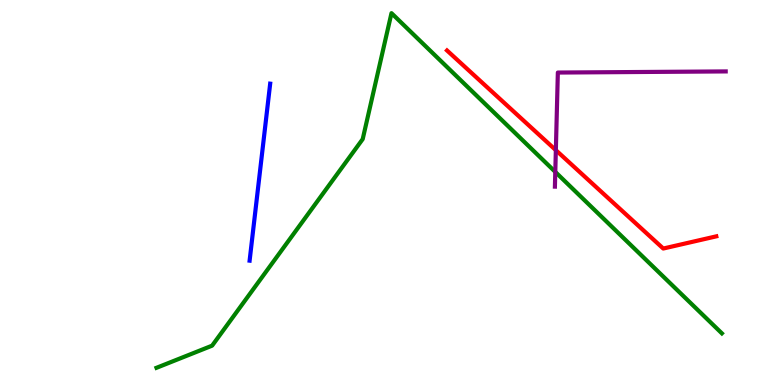[{'lines': ['blue', 'red'], 'intersections': []}, {'lines': ['green', 'red'], 'intersections': []}, {'lines': ['purple', 'red'], 'intersections': [{'x': 7.17, 'y': 6.1}]}, {'lines': ['blue', 'green'], 'intersections': []}, {'lines': ['blue', 'purple'], 'intersections': []}, {'lines': ['green', 'purple'], 'intersections': [{'x': 7.16, 'y': 5.53}]}]